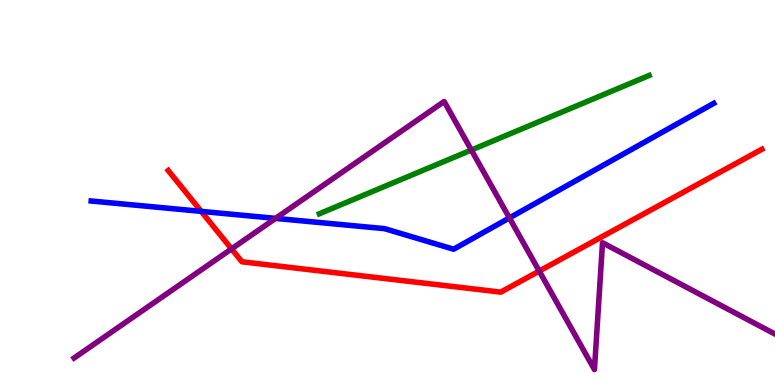[{'lines': ['blue', 'red'], 'intersections': [{'x': 2.6, 'y': 4.51}]}, {'lines': ['green', 'red'], 'intersections': []}, {'lines': ['purple', 'red'], 'intersections': [{'x': 2.99, 'y': 3.54}, {'x': 6.96, 'y': 2.96}]}, {'lines': ['blue', 'green'], 'intersections': []}, {'lines': ['blue', 'purple'], 'intersections': [{'x': 3.56, 'y': 4.33}, {'x': 6.57, 'y': 4.34}]}, {'lines': ['green', 'purple'], 'intersections': [{'x': 6.08, 'y': 6.1}]}]